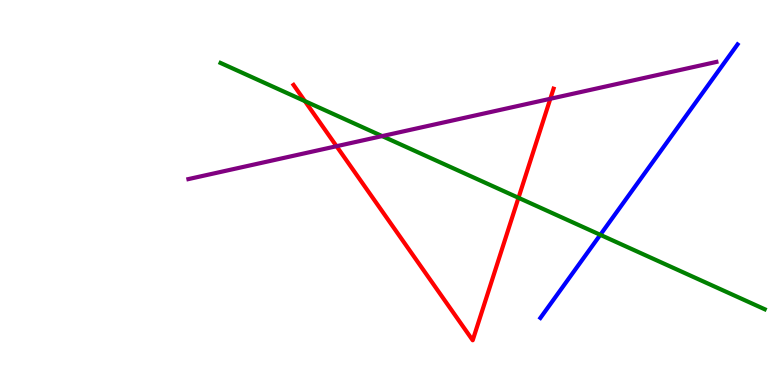[{'lines': ['blue', 'red'], 'intersections': []}, {'lines': ['green', 'red'], 'intersections': [{'x': 3.93, 'y': 7.37}, {'x': 6.69, 'y': 4.86}]}, {'lines': ['purple', 'red'], 'intersections': [{'x': 4.34, 'y': 6.2}, {'x': 7.1, 'y': 7.43}]}, {'lines': ['blue', 'green'], 'intersections': [{'x': 7.75, 'y': 3.9}]}, {'lines': ['blue', 'purple'], 'intersections': []}, {'lines': ['green', 'purple'], 'intersections': [{'x': 4.93, 'y': 6.47}]}]